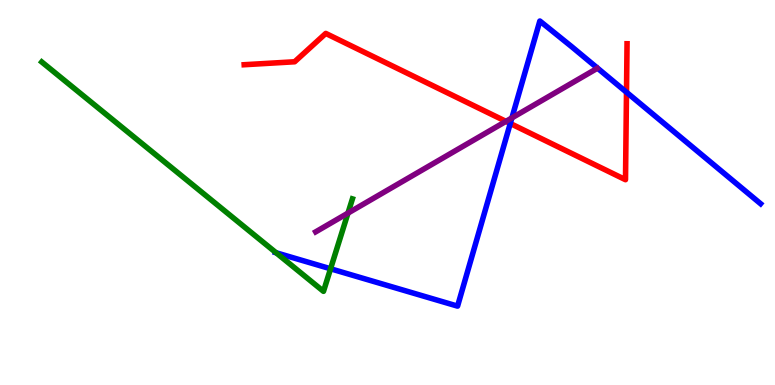[{'lines': ['blue', 'red'], 'intersections': [{'x': 6.58, 'y': 6.79}, {'x': 8.08, 'y': 7.6}]}, {'lines': ['green', 'red'], 'intersections': []}, {'lines': ['purple', 'red'], 'intersections': [{'x': 6.53, 'y': 6.85}]}, {'lines': ['blue', 'green'], 'intersections': [{'x': 3.56, 'y': 3.43}, {'x': 4.27, 'y': 3.02}]}, {'lines': ['blue', 'purple'], 'intersections': [{'x': 6.6, 'y': 6.94}]}, {'lines': ['green', 'purple'], 'intersections': [{'x': 4.49, 'y': 4.46}]}]